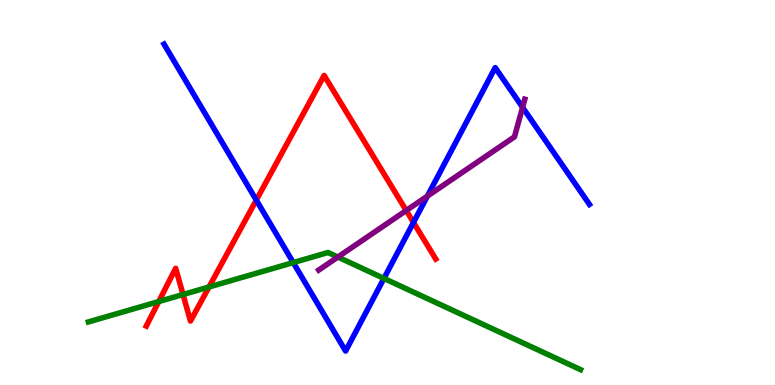[{'lines': ['blue', 'red'], 'intersections': [{'x': 3.31, 'y': 4.8}, {'x': 5.34, 'y': 4.22}]}, {'lines': ['green', 'red'], 'intersections': [{'x': 2.05, 'y': 2.17}, {'x': 2.36, 'y': 2.35}, {'x': 2.7, 'y': 2.55}]}, {'lines': ['purple', 'red'], 'intersections': [{'x': 5.24, 'y': 4.53}]}, {'lines': ['blue', 'green'], 'intersections': [{'x': 3.78, 'y': 3.18}, {'x': 4.95, 'y': 2.77}]}, {'lines': ['blue', 'purple'], 'intersections': [{'x': 5.51, 'y': 4.91}, {'x': 6.74, 'y': 7.21}]}, {'lines': ['green', 'purple'], 'intersections': [{'x': 4.36, 'y': 3.32}]}]